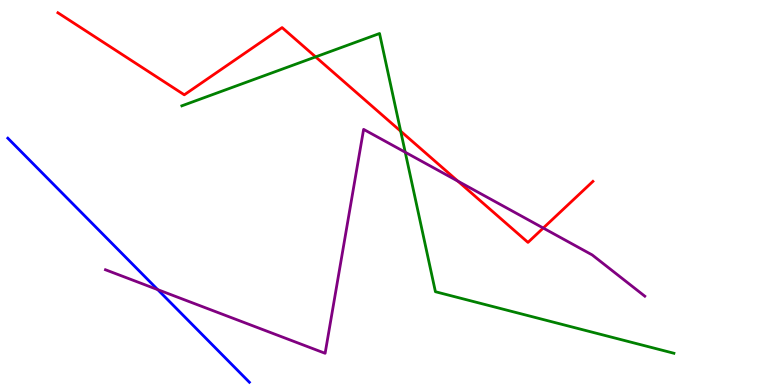[{'lines': ['blue', 'red'], 'intersections': []}, {'lines': ['green', 'red'], 'intersections': [{'x': 4.07, 'y': 8.52}, {'x': 5.17, 'y': 6.59}]}, {'lines': ['purple', 'red'], 'intersections': [{'x': 5.91, 'y': 5.3}, {'x': 7.01, 'y': 4.08}]}, {'lines': ['blue', 'green'], 'intersections': []}, {'lines': ['blue', 'purple'], 'intersections': [{'x': 2.04, 'y': 2.48}]}, {'lines': ['green', 'purple'], 'intersections': [{'x': 5.23, 'y': 6.05}]}]